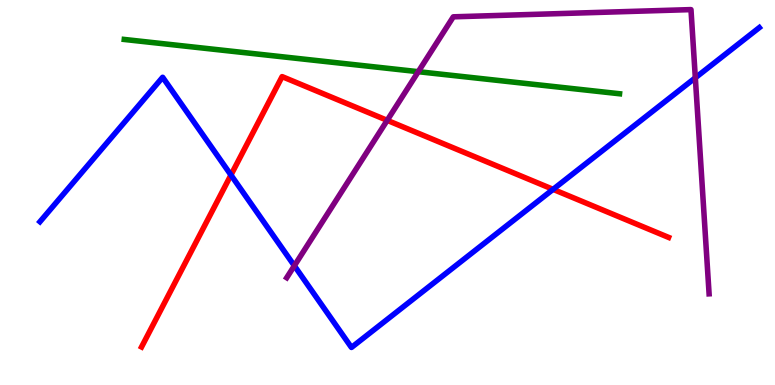[{'lines': ['blue', 'red'], 'intersections': [{'x': 2.98, 'y': 5.45}, {'x': 7.14, 'y': 5.08}]}, {'lines': ['green', 'red'], 'intersections': []}, {'lines': ['purple', 'red'], 'intersections': [{'x': 5.0, 'y': 6.87}]}, {'lines': ['blue', 'green'], 'intersections': []}, {'lines': ['blue', 'purple'], 'intersections': [{'x': 3.8, 'y': 3.1}, {'x': 8.97, 'y': 7.98}]}, {'lines': ['green', 'purple'], 'intersections': [{'x': 5.4, 'y': 8.14}]}]